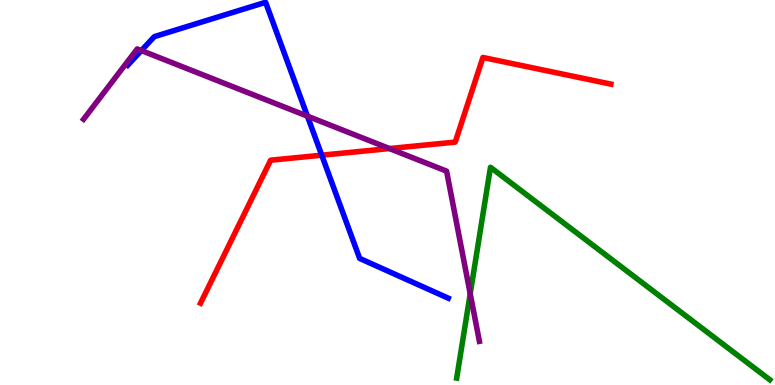[{'lines': ['blue', 'red'], 'intersections': [{'x': 4.15, 'y': 5.97}]}, {'lines': ['green', 'red'], 'intersections': []}, {'lines': ['purple', 'red'], 'intersections': [{'x': 5.03, 'y': 6.14}]}, {'lines': ['blue', 'green'], 'intersections': []}, {'lines': ['blue', 'purple'], 'intersections': [{'x': 1.82, 'y': 8.69}, {'x': 3.97, 'y': 6.98}]}, {'lines': ['green', 'purple'], 'intersections': [{'x': 6.07, 'y': 2.37}]}]